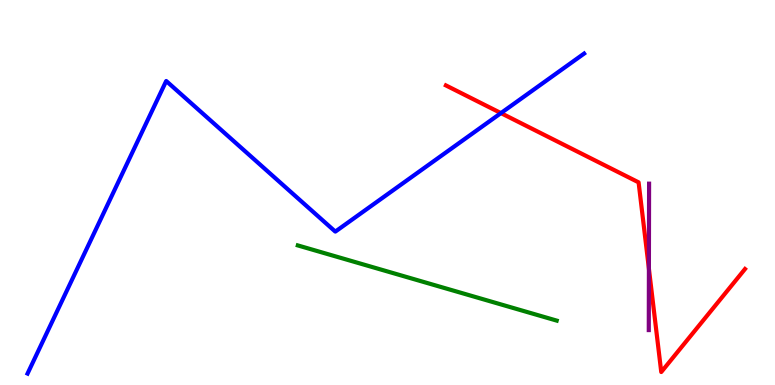[{'lines': ['blue', 'red'], 'intersections': [{'x': 6.46, 'y': 7.06}]}, {'lines': ['green', 'red'], 'intersections': []}, {'lines': ['purple', 'red'], 'intersections': [{'x': 8.37, 'y': 3.02}]}, {'lines': ['blue', 'green'], 'intersections': []}, {'lines': ['blue', 'purple'], 'intersections': []}, {'lines': ['green', 'purple'], 'intersections': []}]